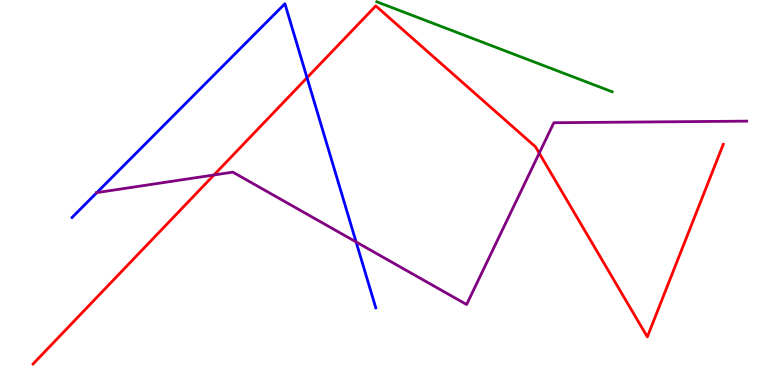[{'lines': ['blue', 'red'], 'intersections': [{'x': 3.96, 'y': 7.98}]}, {'lines': ['green', 'red'], 'intersections': []}, {'lines': ['purple', 'red'], 'intersections': [{'x': 2.76, 'y': 5.46}, {'x': 6.96, 'y': 6.02}]}, {'lines': ['blue', 'green'], 'intersections': []}, {'lines': ['blue', 'purple'], 'intersections': [{'x': 1.25, 'y': 5.0}, {'x': 4.59, 'y': 3.72}]}, {'lines': ['green', 'purple'], 'intersections': []}]